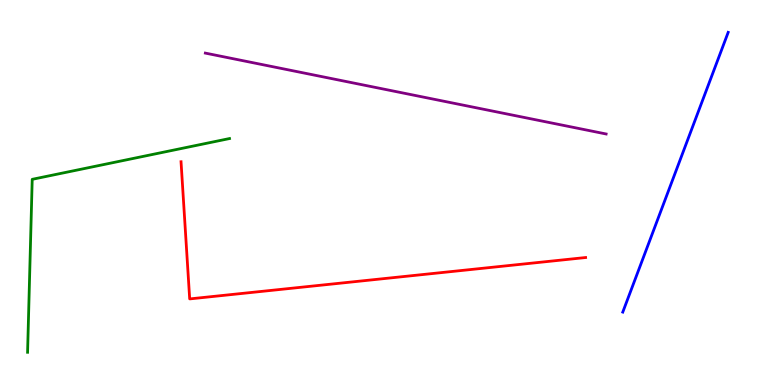[{'lines': ['blue', 'red'], 'intersections': []}, {'lines': ['green', 'red'], 'intersections': []}, {'lines': ['purple', 'red'], 'intersections': []}, {'lines': ['blue', 'green'], 'intersections': []}, {'lines': ['blue', 'purple'], 'intersections': []}, {'lines': ['green', 'purple'], 'intersections': []}]